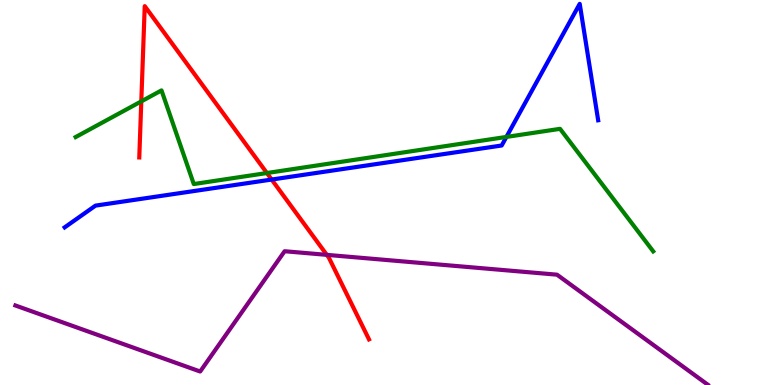[{'lines': ['blue', 'red'], 'intersections': [{'x': 3.51, 'y': 5.34}]}, {'lines': ['green', 'red'], 'intersections': [{'x': 1.82, 'y': 7.37}, {'x': 3.44, 'y': 5.51}]}, {'lines': ['purple', 'red'], 'intersections': [{'x': 4.22, 'y': 3.38}]}, {'lines': ['blue', 'green'], 'intersections': [{'x': 6.53, 'y': 6.44}]}, {'lines': ['blue', 'purple'], 'intersections': []}, {'lines': ['green', 'purple'], 'intersections': []}]